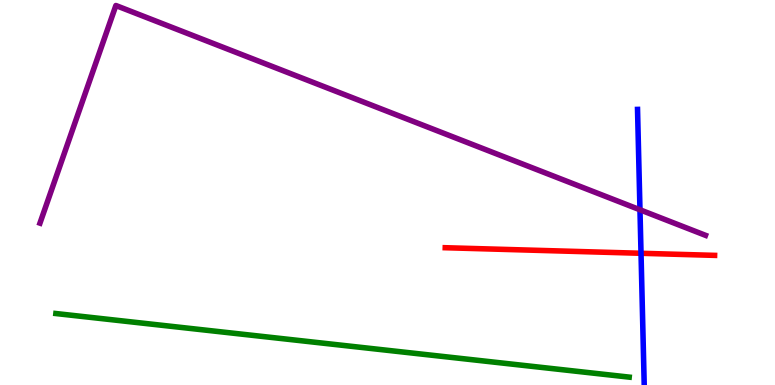[{'lines': ['blue', 'red'], 'intersections': [{'x': 8.27, 'y': 3.42}]}, {'lines': ['green', 'red'], 'intersections': []}, {'lines': ['purple', 'red'], 'intersections': []}, {'lines': ['blue', 'green'], 'intersections': []}, {'lines': ['blue', 'purple'], 'intersections': [{'x': 8.26, 'y': 4.55}]}, {'lines': ['green', 'purple'], 'intersections': []}]